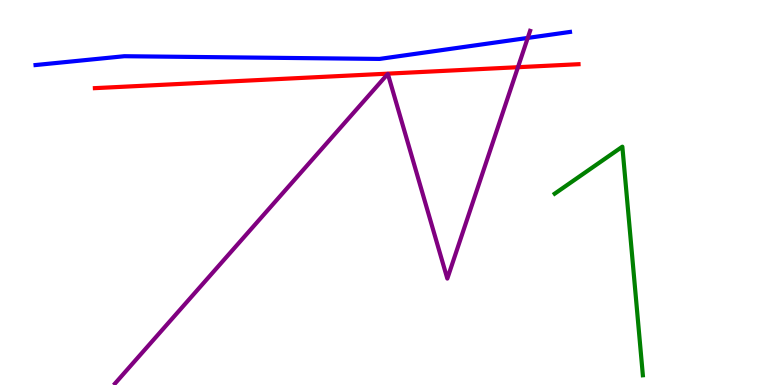[{'lines': ['blue', 'red'], 'intersections': []}, {'lines': ['green', 'red'], 'intersections': []}, {'lines': ['purple', 'red'], 'intersections': [{'x': 6.68, 'y': 8.25}]}, {'lines': ['blue', 'green'], 'intersections': []}, {'lines': ['blue', 'purple'], 'intersections': [{'x': 6.81, 'y': 9.01}]}, {'lines': ['green', 'purple'], 'intersections': []}]